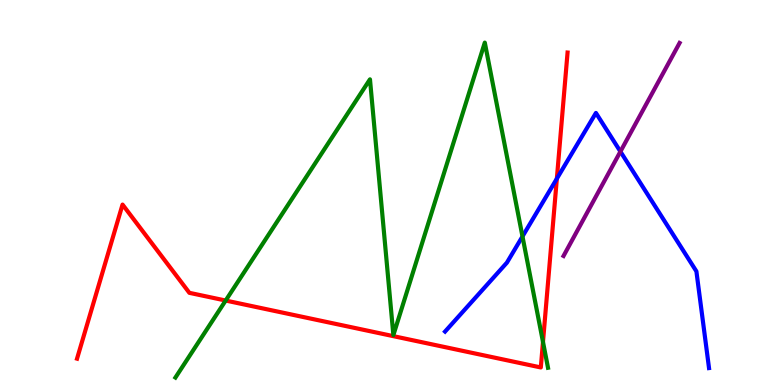[{'lines': ['blue', 'red'], 'intersections': [{'x': 7.19, 'y': 5.36}]}, {'lines': ['green', 'red'], 'intersections': [{'x': 2.91, 'y': 2.19}, {'x': 7.01, 'y': 1.12}]}, {'lines': ['purple', 'red'], 'intersections': []}, {'lines': ['blue', 'green'], 'intersections': [{'x': 6.74, 'y': 3.86}]}, {'lines': ['blue', 'purple'], 'intersections': [{'x': 8.01, 'y': 6.06}]}, {'lines': ['green', 'purple'], 'intersections': []}]